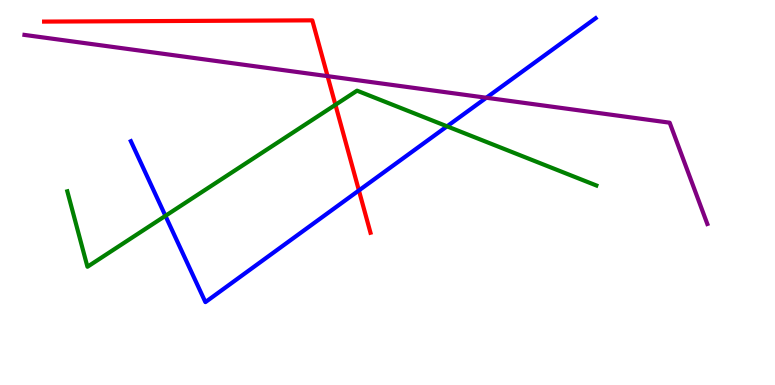[{'lines': ['blue', 'red'], 'intersections': [{'x': 4.63, 'y': 5.05}]}, {'lines': ['green', 'red'], 'intersections': [{'x': 4.33, 'y': 7.28}]}, {'lines': ['purple', 'red'], 'intersections': [{'x': 4.23, 'y': 8.02}]}, {'lines': ['blue', 'green'], 'intersections': [{'x': 2.13, 'y': 4.39}, {'x': 5.77, 'y': 6.72}]}, {'lines': ['blue', 'purple'], 'intersections': [{'x': 6.28, 'y': 7.46}]}, {'lines': ['green', 'purple'], 'intersections': []}]